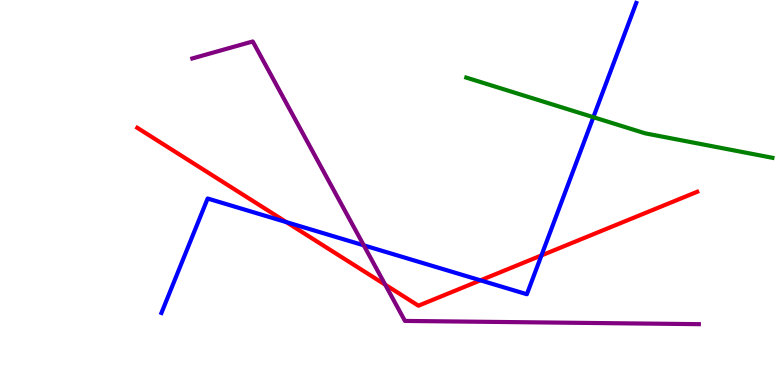[{'lines': ['blue', 'red'], 'intersections': [{'x': 3.69, 'y': 4.23}, {'x': 6.2, 'y': 2.72}, {'x': 6.99, 'y': 3.37}]}, {'lines': ['green', 'red'], 'intersections': []}, {'lines': ['purple', 'red'], 'intersections': [{'x': 4.97, 'y': 2.61}]}, {'lines': ['blue', 'green'], 'intersections': [{'x': 7.66, 'y': 6.96}]}, {'lines': ['blue', 'purple'], 'intersections': [{'x': 4.69, 'y': 3.63}]}, {'lines': ['green', 'purple'], 'intersections': []}]